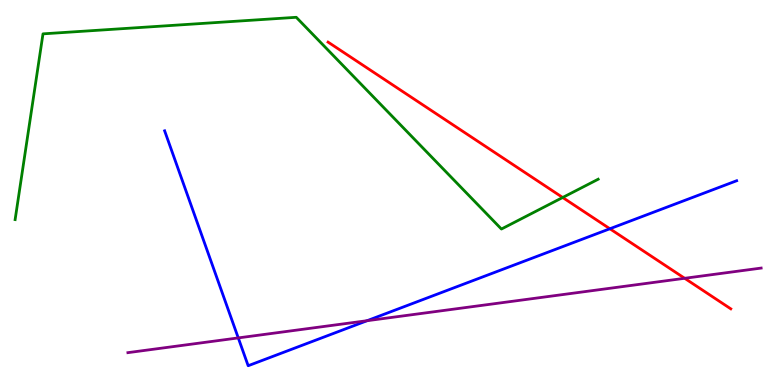[{'lines': ['blue', 'red'], 'intersections': [{'x': 7.87, 'y': 4.06}]}, {'lines': ['green', 'red'], 'intersections': [{'x': 7.26, 'y': 4.87}]}, {'lines': ['purple', 'red'], 'intersections': [{'x': 8.83, 'y': 2.77}]}, {'lines': ['blue', 'green'], 'intersections': []}, {'lines': ['blue', 'purple'], 'intersections': [{'x': 3.07, 'y': 1.22}, {'x': 4.74, 'y': 1.67}]}, {'lines': ['green', 'purple'], 'intersections': []}]